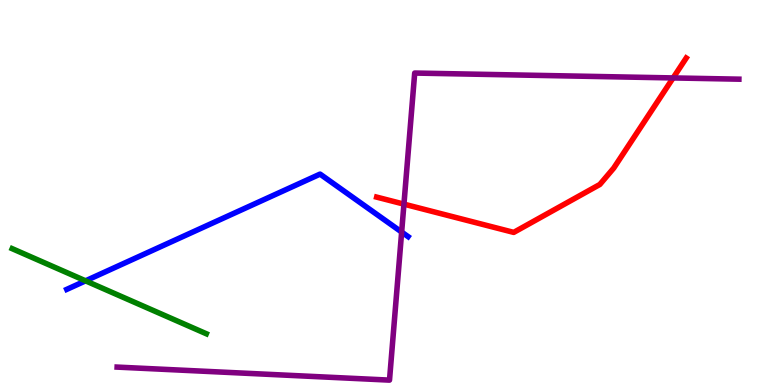[{'lines': ['blue', 'red'], 'intersections': []}, {'lines': ['green', 'red'], 'intersections': []}, {'lines': ['purple', 'red'], 'intersections': [{'x': 5.21, 'y': 4.7}, {'x': 8.69, 'y': 7.98}]}, {'lines': ['blue', 'green'], 'intersections': [{'x': 1.1, 'y': 2.71}]}, {'lines': ['blue', 'purple'], 'intersections': [{'x': 5.18, 'y': 3.97}]}, {'lines': ['green', 'purple'], 'intersections': []}]